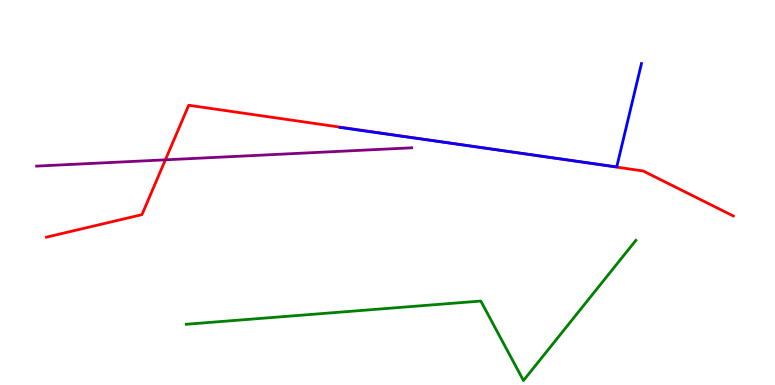[{'lines': ['blue', 'red'], 'intersections': [{'x': 6.5, 'y': 6.08}]}, {'lines': ['green', 'red'], 'intersections': []}, {'lines': ['purple', 'red'], 'intersections': [{'x': 2.13, 'y': 5.85}]}, {'lines': ['blue', 'green'], 'intersections': []}, {'lines': ['blue', 'purple'], 'intersections': []}, {'lines': ['green', 'purple'], 'intersections': []}]